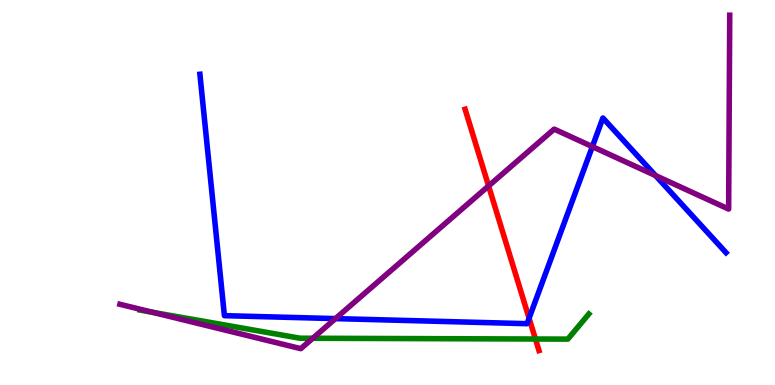[{'lines': ['blue', 'red'], 'intersections': [{'x': 6.83, 'y': 1.73}]}, {'lines': ['green', 'red'], 'intersections': [{'x': 6.91, 'y': 1.19}]}, {'lines': ['purple', 'red'], 'intersections': [{'x': 6.3, 'y': 5.17}]}, {'lines': ['blue', 'green'], 'intersections': []}, {'lines': ['blue', 'purple'], 'intersections': [{'x': 4.33, 'y': 1.72}, {'x': 7.64, 'y': 6.19}, {'x': 8.46, 'y': 5.44}]}, {'lines': ['green', 'purple'], 'intersections': [{'x': 1.97, 'y': 1.89}, {'x': 4.04, 'y': 1.21}]}]